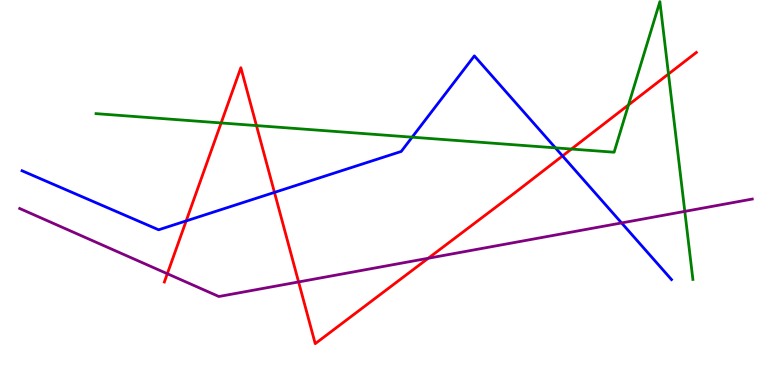[{'lines': ['blue', 'red'], 'intersections': [{'x': 2.4, 'y': 4.26}, {'x': 3.54, 'y': 5.0}, {'x': 7.26, 'y': 5.95}]}, {'lines': ['green', 'red'], 'intersections': [{'x': 2.85, 'y': 6.81}, {'x': 3.31, 'y': 6.74}, {'x': 7.37, 'y': 6.13}, {'x': 8.11, 'y': 7.27}, {'x': 8.63, 'y': 8.08}]}, {'lines': ['purple', 'red'], 'intersections': [{'x': 2.16, 'y': 2.89}, {'x': 3.85, 'y': 2.68}, {'x': 5.53, 'y': 3.29}]}, {'lines': ['blue', 'green'], 'intersections': [{'x': 5.32, 'y': 6.44}, {'x': 7.17, 'y': 6.16}]}, {'lines': ['blue', 'purple'], 'intersections': [{'x': 8.02, 'y': 4.21}]}, {'lines': ['green', 'purple'], 'intersections': [{'x': 8.84, 'y': 4.51}]}]